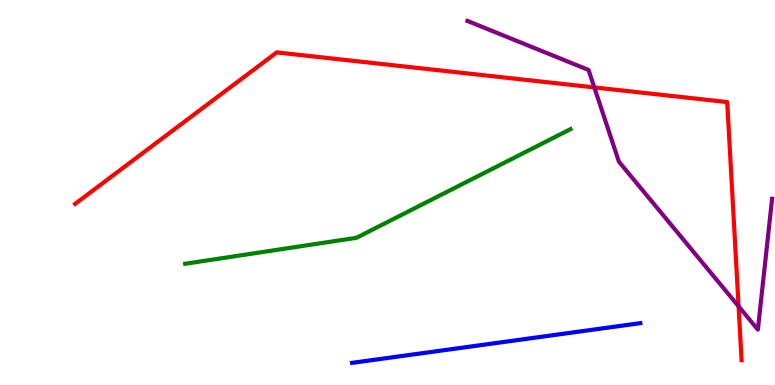[{'lines': ['blue', 'red'], 'intersections': []}, {'lines': ['green', 'red'], 'intersections': []}, {'lines': ['purple', 'red'], 'intersections': [{'x': 7.67, 'y': 7.73}, {'x': 9.53, 'y': 2.04}]}, {'lines': ['blue', 'green'], 'intersections': []}, {'lines': ['blue', 'purple'], 'intersections': []}, {'lines': ['green', 'purple'], 'intersections': []}]